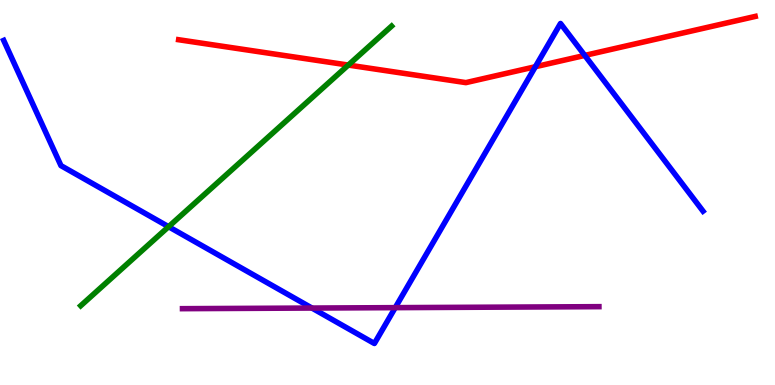[{'lines': ['blue', 'red'], 'intersections': [{'x': 6.91, 'y': 8.27}, {'x': 7.55, 'y': 8.56}]}, {'lines': ['green', 'red'], 'intersections': [{'x': 4.49, 'y': 8.31}]}, {'lines': ['purple', 'red'], 'intersections': []}, {'lines': ['blue', 'green'], 'intersections': [{'x': 2.18, 'y': 4.11}]}, {'lines': ['blue', 'purple'], 'intersections': [{'x': 4.03, 'y': 2.0}, {'x': 5.1, 'y': 2.01}]}, {'lines': ['green', 'purple'], 'intersections': []}]